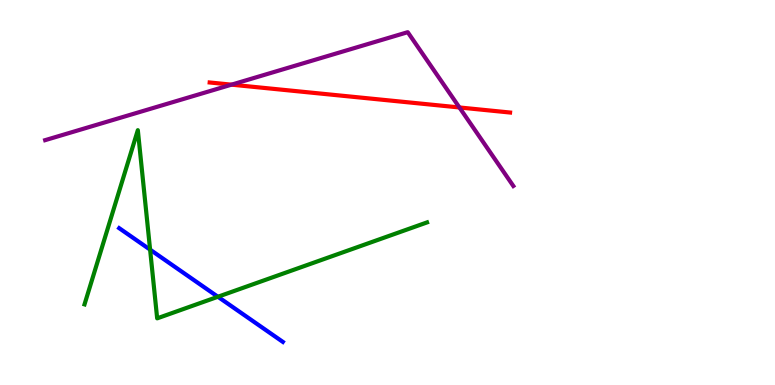[{'lines': ['blue', 'red'], 'intersections': []}, {'lines': ['green', 'red'], 'intersections': []}, {'lines': ['purple', 'red'], 'intersections': [{'x': 2.99, 'y': 7.8}, {'x': 5.93, 'y': 7.21}]}, {'lines': ['blue', 'green'], 'intersections': [{'x': 1.94, 'y': 3.52}, {'x': 2.81, 'y': 2.29}]}, {'lines': ['blue', 'purple'], 'intersections': []}, {'lines': ['green', 'purple'], 'intersections': []}]